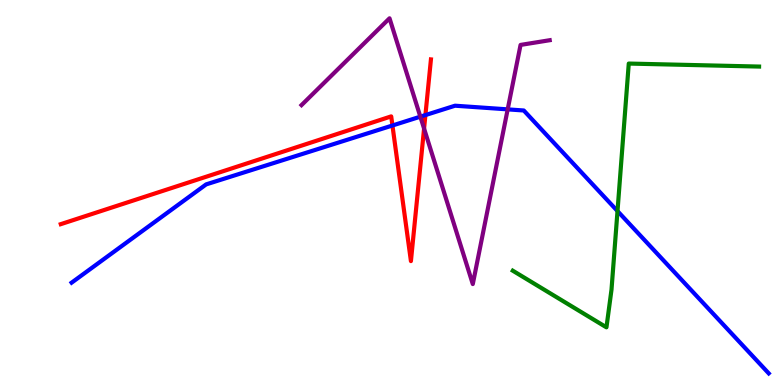[{'lines': ['blue', 'red'], 'intersections': [{'x': 5.06, 'y': 6.74}, {'x': 5.49, 'y': 7.01}]}, {'lines': ['green', 'red'], 'intersections': []}, {'lines': ['purple', 'red'], 'intersections': [{'x': 5.47, 'y': 6.66}]}, {'lines': ['blue', 'green'], 'intersections': [{'x': 7.97, 'y': 4.52}]}, {'lines': ['blue', 'purple'], 'intersections': [{'x': 5.42, 'y': 6.97}, {'x': 6.55, 'y': 7.16}]}, {'lines': ['green', 'purple'], 'intersections': []}]